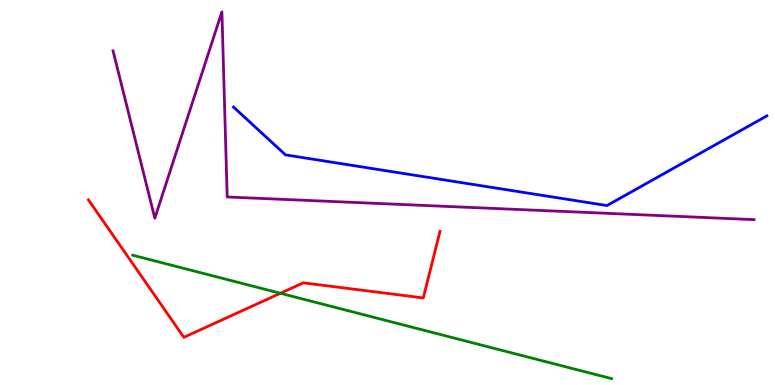[{'lines': ['blue', 'red'], 'intersections': []}, {'lines': ['green', 'red'], 'intersections': [{'x': 3.62, 'y': 2.38}]}, {'lines': ['purple', 'red'], 'intersections': []}, {'lines': ['blue', 'green'], 'intersections': []}, {'lines': ['blue', 'purple'], 'intersections': []}, {'lines': ['green', 'purple'], 'intersections': []}]